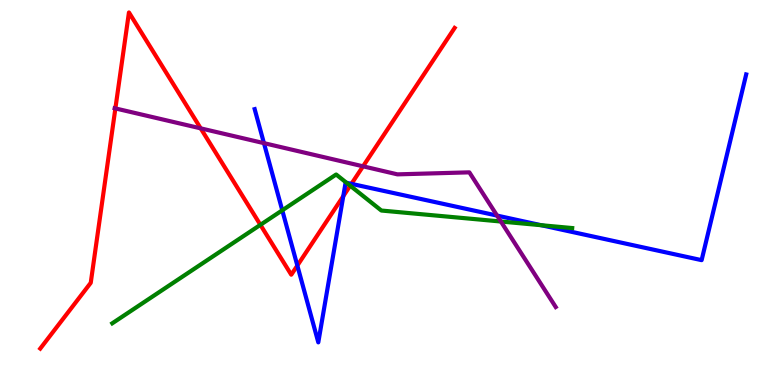[{'lines': ['blue', 'red'], 'intersections': [{'x': 3.84, 'y': 3.1}, {'x': 4.43, 'y': 4.9}, {'x': 4.53, 'y': 5.22}]}, {'lines': ['green', 'red'], 'intersections': [{'x': 3.36, 'y': 4.16}, {'x': 4.52, 'y': 5.18}]}, {'lines': ['purple', 'red'], 'intersections': [{'x': 1.49, 'y': 7.18}, {'x': 2.59, 'y': 6.67}, {'x': 4.68, 'y': 5.68}]}, {'lines': ['blue', 'green'], 'intersections': [{'x': 3.64, 'y': 4.54}, {'x': 4.47, 'y': 5.25}, {'x': 6.98, 'y': 4.15}]}, {'lines': ['blue', 'purple'], 'intersections': [{'x': 3.41, 'y': 6.28}, {'x': 6.41, 'y': 4.4}]}, {'lines': ['green', 'purple'], 'intersections': [{'x': 6.46, 'y': 4.25}]}]